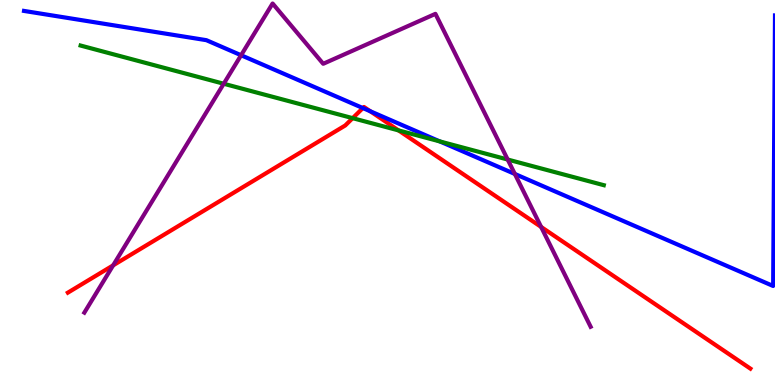[{'lines': ['blue', 'red'], 'intersections': [{'x': 4.68, 'y': 7.19}, {'x': 4.78, 'y': 7.11}]}, {'lines': ['green', 'red'], 'intersections': [{'x': 4.55, 'y': 6.93}, {'x': 5.14, 'y': 6.61}]}, {'lines': ['purple', 'red'], 'intersections': [{'x': 1.46, 'y': 3.11}, {'x': 6.98, 'y': 4.11}]}, {'lines': ['blue', 'green'], 'intersections': [{'x': 5.67, 'y': 6.33}]}, {'lines': ['blue', 'purple'], 'intersections': [{'x': 3.11, 'y': 8.57}, {'x': 6.64, 'y': 5.48}]}, {'lines': ['green', 'purple'], 'intersections': [{'x': 2.89, 'y': 7.82}, {'x': 6.55, 'y': 5.86}]}]